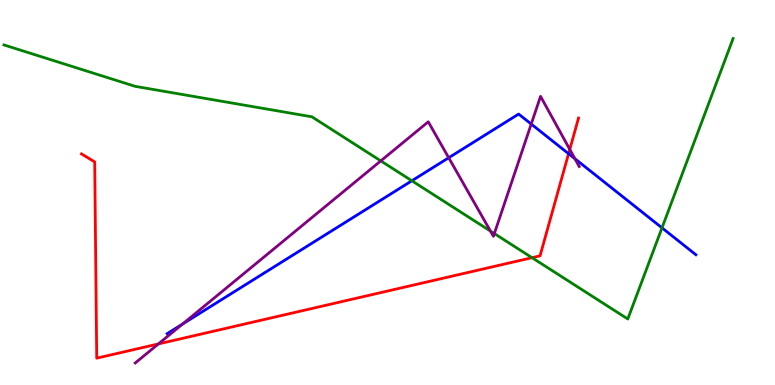[{'lines': ['blue', 'red'], 'intersections': [{'x': 7.34, 'y': 6.01}]}, {'lines': ['green', 'red'], 'intersections': [{'x': 6.86, 'y': 3.31}]}, {'lines': ['purple', 'red'], 'intersections': [{'x': 2.04, 'y': 1.07}, {'x': 7.35, 'y': 6.12}]}, {'lines': ['blue', 'green'], 'intersections': [{'x': 5.31, 'y': 5.3}, {'x': 8.54, 'y': 4.08}]}, {'lines': ['blue', 'purple'], 'intersections': [{'x': 2.36, 'y': 1.58}, {'x': 5.79, 'y': 5.9}, {'x': 6.85, 'y': 6.78}, {'x': 7.42, 'y': 5.88}]}, {'lines': ['green', 'purple'], 'intersections': [{'x': 4.91, 'y': 5.82}, {'x': 6.33, 'y': 4.0}, {'x': 6.38, 'y': 3.93}]}]